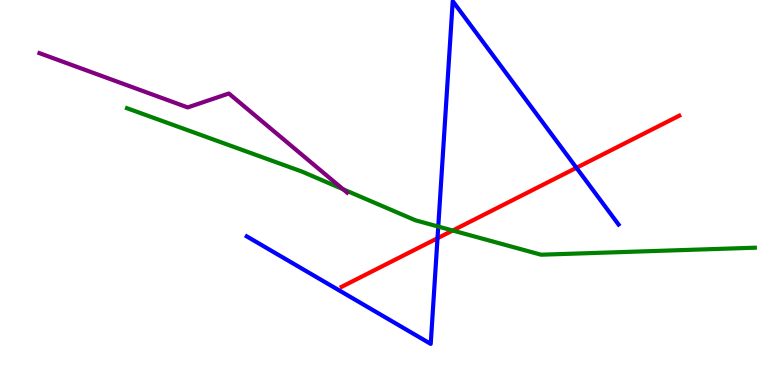[{'lines': ['blue', 'red'], 'intersections': [{'x': 5.65, 'y': 3.81}, {'x': 7.44, 'y': 5.64}]}, {'lines': ['green', 'red'], 'intersections': [{'x': 5.84, 'y': 4.01}]}, {'lines': ['purple', 'red'], 'intersections': []}, {'lines': ['blue', 'green'], 'intersections': [{'x': 5.65, 'y': 4.12}]}, {'lines': ['blue', 'purple'], 'intersections': []}, {'lines': ['green', 'purple'], 'intersections': [{'x': 4.43, 'y': 5.09}]}]